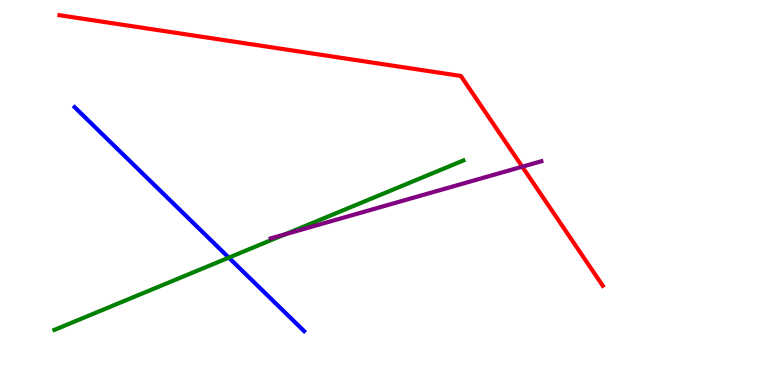[{'lines': ['blue', 'red'], 'intersections': []}, {'lines': ['green', 'red'], 'intersections': []}, {'lines': ['purple', 'red'], 'intersections': [{'x': 6.74, 'y': 5.67}]}, {'lines': ['blue', 'green'], 'intersections': [{'x': 2.95, 'y': 3.31}]}, {'lines': ['blue', 'purple'], 'intersections': []}, {'lines': ['green', 'purple'], 'intersections': [{'x': 3.68, 'y': 3.92}]}]